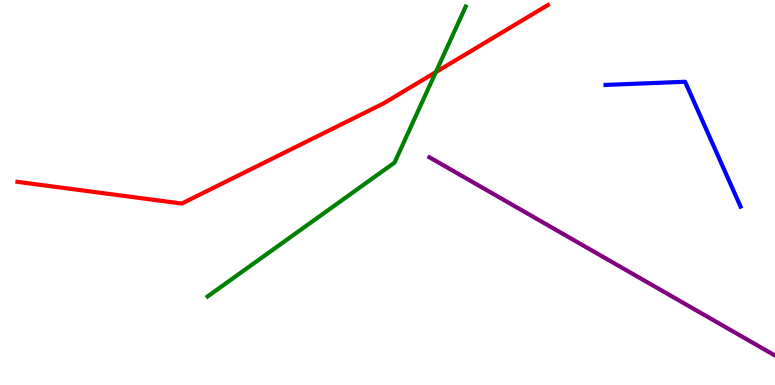[{'lines': ['blue', 'red'], 'intersections': []}, {'lines': ['green', 'red'], 'intersections': [{'x': 5.62, 'y': 8.13}]}, {'lines': ['purple', 'red'], 'intersections': []}, {'lines': ['blue', 'green'], 'intersections': []}, {'lines': ['blue', 'purple'], 'intersections': []}, {'lines': ['green', 'purple'], 'intersections': []}]